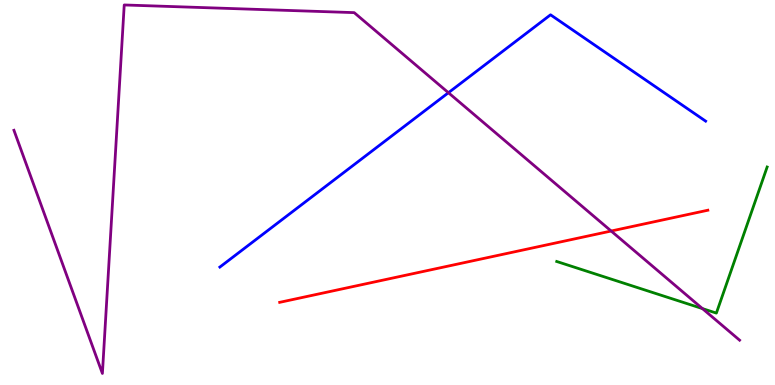[{'lines': ['blue', 'red'], 'intersections': []}, {'lines': ['green', 'red'], 'intersections': []}, {'lines': ['purple', 'red'], 'intersections': [{'x': 7.89, 'y': 4.0}]}, {'lines': ['blue', 'green'], 'intersections': []}, {'lines': ['blue', 'purple'], 'intersections': [{'x': 5.79, 'y': 7.59}]}, {'lines': ['green', 'purple'], 'intersections': [{'x': 9.06, 'y': 1.98}]}]